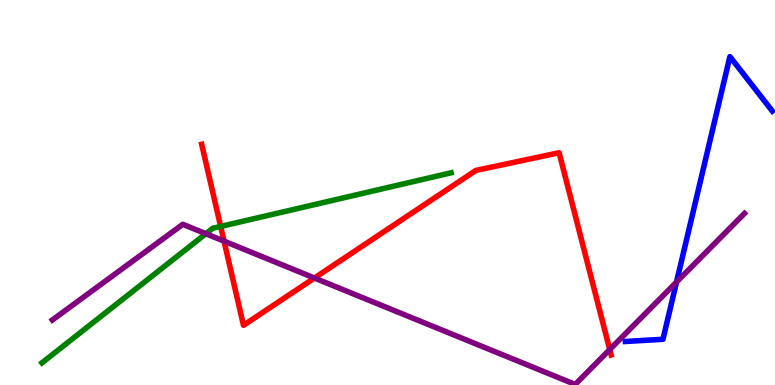[{'lines': ['blue', 'red'], 'intersections': []}, {'lines': ['green', 'red'], 'intersections': [{'x': 2.85, 'y': 4.12}]}, {'lines': ['purple', 'red'], 'intersections': [{'x': 2.89, 'y': 3.74}, {'x': 4.06, 'y': 2.78}, {'x': 7.87, 'y': 0.921}]}, {'lines': ['blue', 'green'], 'intersections': []}, {'lines': ['blue', 'purple'], 'intersections': [{'x': 8.73, 'y': 2.67}]}, {'lines': ['green', 'purple'], 'intersections': [{'x': 2.66, 'y': 3.93}]}]